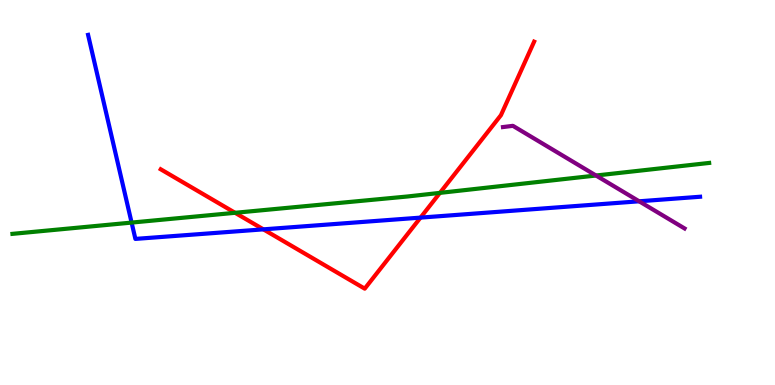[{'lines': ['blue', 'red'], 'intersections': [{'x': 3.4, 'y': 4.04}, {'x': 5.43, 'y': 4.35}]}, {'lines': ['green', 'red'], 'intersections': [{'x': 3.03, 'y': 4.47}, {'x': 5.68, 'y': 4.99}]}, {'lines': ['purple', 'red'], 'intersections': []}, {'lines': ['blue', 'green'], 'intersections': [{'x': 1.7, 'y': 4.22}]}, {'lines': ['blue', 'purple'], 'intersections': [{'x': 8.25, 'y': 4.77}]}, {'lines': ['green', 'purple'], 'intersections': [{'x': 7.69, 'y': 5.44}]}]